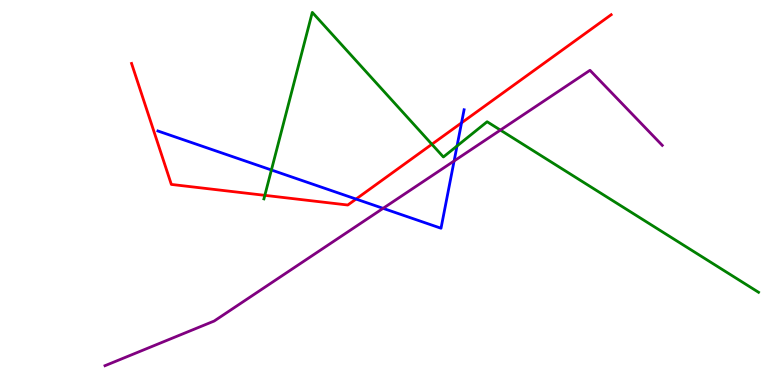[{'lines': ['blue', 'red'], 'intersections': [{'x': 4.59, 'y': 4.83}, {'x': 5.96, 'y': 6.81}]}, {'lines': ['green', 'red'], 'intersections': [{'x': 3.42, 'y': 4.93}, {'x': 5.57, 'y': 6.25}]}, {'lines': ['purple', 'red'], 'intersections': []}, {'lines': ['blue', 'green'], 'intersections': [{'x': 3.5, 'y': 5.58}, {'x': 5.9, 'y': 6.21}]}, {'lines': ['blue', 'purple'], 'intersections': [{'x': 4.94, 'y': 4.59}, {'x': 5.86, 'y': 5.82}]}, {'lines': ['green', 'purple'], 'intersections': [{'x': 6.46, 'y': 6.62}]}]